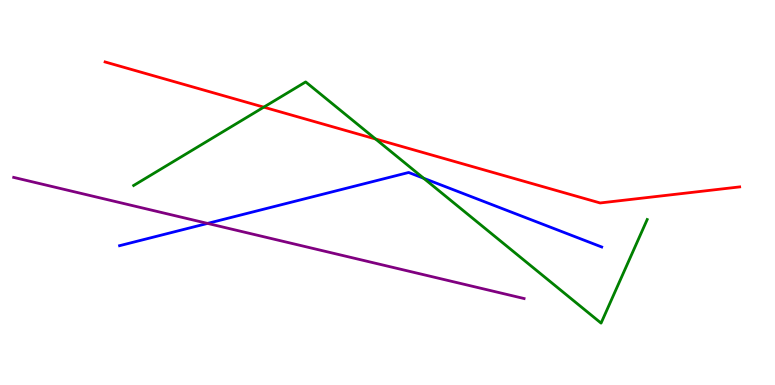[{'lines': ['blue', 'red'], 'intersections': []}, {'lines': ['green', 'red'], 'intersections': [{'x': 3.4, 'y': 7.22}, {'x': 4.85, 'y': 6.39}]}, {'lines': ['purple', 'red'], 'intersections': []}, {'lines': ['blue', 'green'], 'intersections': [{'x': 5.47, 'y': 5.37}]}, {'lines': ['blue', 'purple'], 'intersections': [{'x': 2.68, 'y': 4.2}]}, {'lines': ['green', 'purple'], 'intersections': []}]